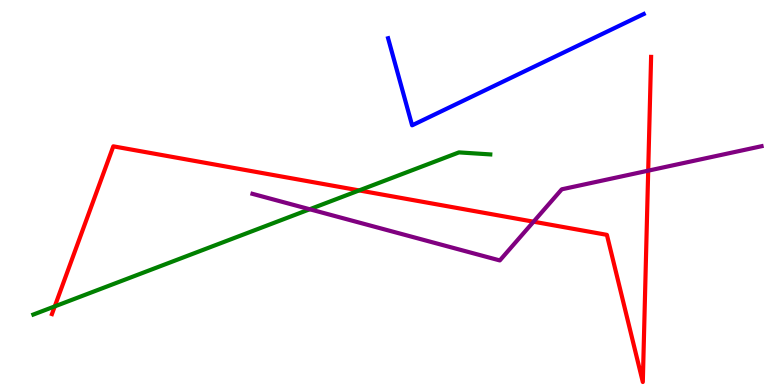[{'lines': ['blue', 'red'], 'intersections': []}, {'lines': ['green', 'red'], 'intersections': [{'x': 0.707, 'y': 2.04}, {'x': 4.63, 'y': 5.05}]}, {'lines': ['purple', 'red'], 'intersections': [{'x': 6.88, 'y': 4.24}, {'x': 8.36, 'y': 5.57}]}, {'lines': ['blue', 'green'], 'intersections': []}, {'lines': ['blue', 'purple'], 'intersections': []}, {'lines': ['green', 'purple'], 'intersections': [{'x': 4.0, 'y': 4.56}]}]